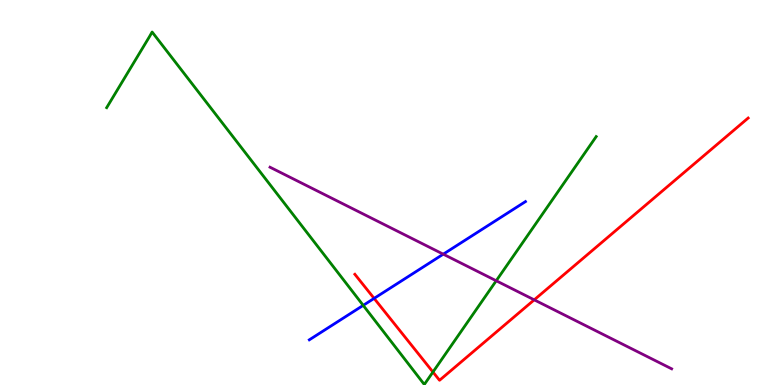[{'lines': ['blue', 'red'], 'intersections': [{'x': 4.83, 'y': 2.25}]}, {'lines': ['green', 'red'], 'intersections': [{'x': 5.59, 'y': 0.337}]}, {'lines': ['purple', 'red'], 'intersections': [{'x': 6.89, 'y': 2.21}]}, {'lines': ['blue', 'green'], 'intersections': [{'x': 4.69, 'y': 2.07}]}, {'lines': ['blue', 'purple'], 'intersections': [{'x': 5.72, 'y': 3.4}]}, {'lines': ['green', 'purple'], 'intersections': [{'x': 6.4, 'y': 2.71}]}]